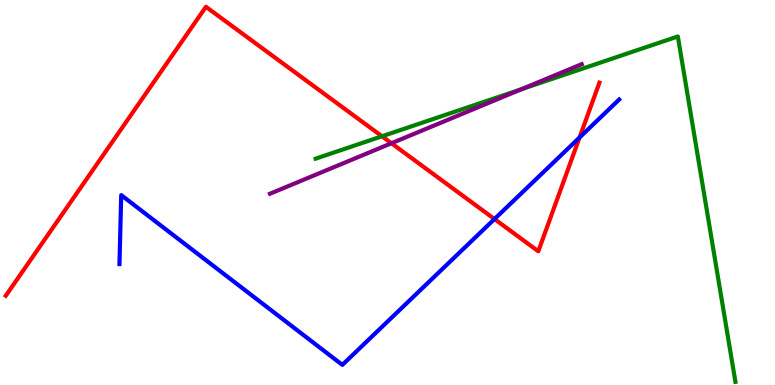[{'lines': ['blue', 'red'], 'intersections': [{'x': 6.38, 'y': 4.31}, {'x': 7.48, 'y': 6.43}]}, {'lines': ['green', 'red'], 'intersections': [{'x': 4.93, 'y': 6.46}]}, {'lines': ['purple', 'red'], 'intersections': [{'x': 5.05, 'y': 6.28}]}, {'lines': ['blue', 'green'], 'intersections': []}, {'lines': ['blue', 'purple'], 'intersections': []}, {'lines': ['green', 'purple'], 'intersections': [{'x': 6.73, 'y': 7.68}]}]